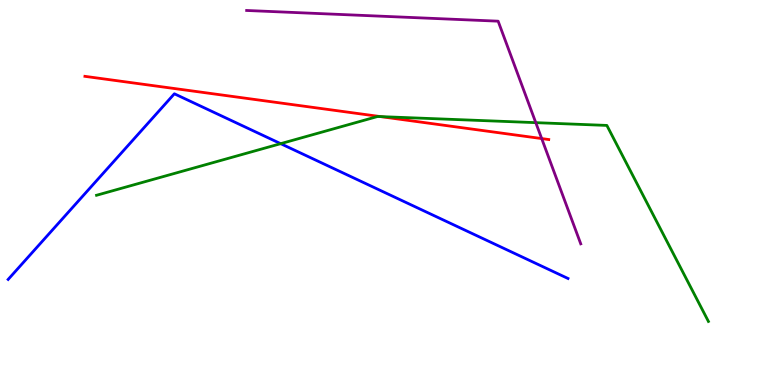[{'lines': ['blue', 'red'], 'intersections': []}, {'lines': ['green', 'red'], 'intersections': [{'x': 4.91, 'y': 6.97}]}, {'lines': ['purple', 'red'], 'intersections': [{'x': 6.99, 'y': 6.4}]}, {'lines': ['blue', 'green'], 'intersections': [{'x': 3.62, 'y': 6.27}]}, {'lines': ['blue', 'purple'], 'intersections': []}, {'lines': ['green', 'purple'], 'intersections': [{'x': 6.91, 'y': 6.81}]}]